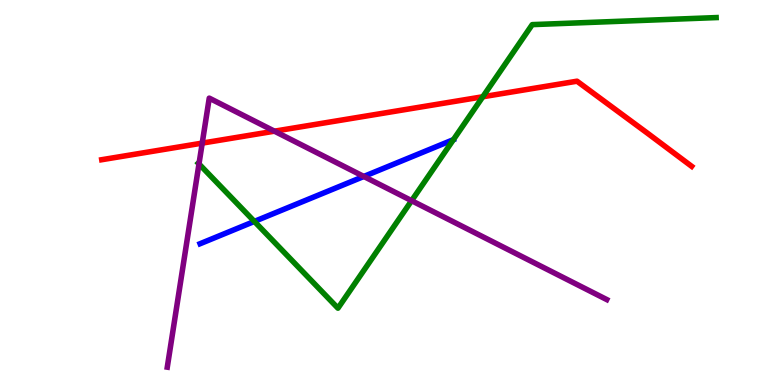[{'lines': ['blue', 'red'], 'intersections': []}, {'lines': ['green', 'red'], 'intersections': [{'x': 6.23, 'y': 7.49}]}, {'lines': ['purple', 'red'], 'intersections': [{'x': 2.61, 'y': 6.28}, {'x': 3.54, 'y': 6.59}]}, {'lines': ['blue', 'green'], 'intersections': [{'x': 3.28, 'y': 4.25}]}, {'lines': ['blue', 'purple'], 'intersections': [{'x': 4.69, 'y': 5.42}]}, {'lines': ['green', 'purple'], 'intersections': [{'x': 2.57, 'y': 5.74}, {'x': 5.31, 'y': 4.79}]}]